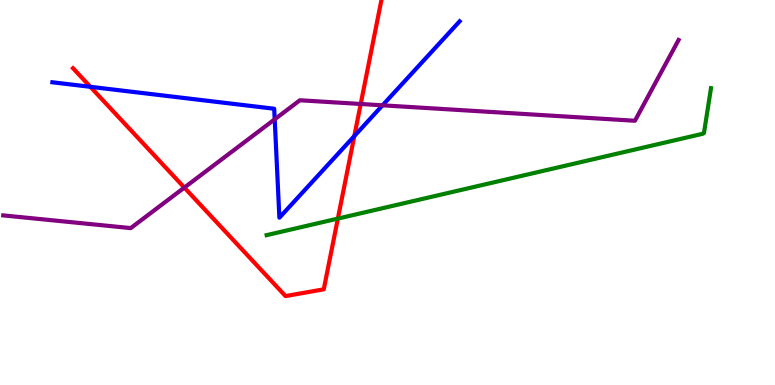[{'lines': ['blue', 'red'], 'intersections': [{'x': 1.17, 'y': 7.75}, {'x': 4.57, 'y': 6.47}]}, {'lines': ['green', 'red'], 'intersections': [{'x': 4.36, 'y': 4.32}]}, {'lines': ['purple', 'red'], 'intersections': [{'x': 2.38, 'y': 5.13}, {'x': 4.65, 'y': 7.3}]}, {'lines': ['blue', 'green'], 'intersections': []}, {'lines': ['blue', 'purple'], 'intersections': [{'x': 3.54, 'y': 6.9}, {'x': 4.94, 'y': 7.26}]}, {'lines': ['green', 'purple'], 'intersections': []}]